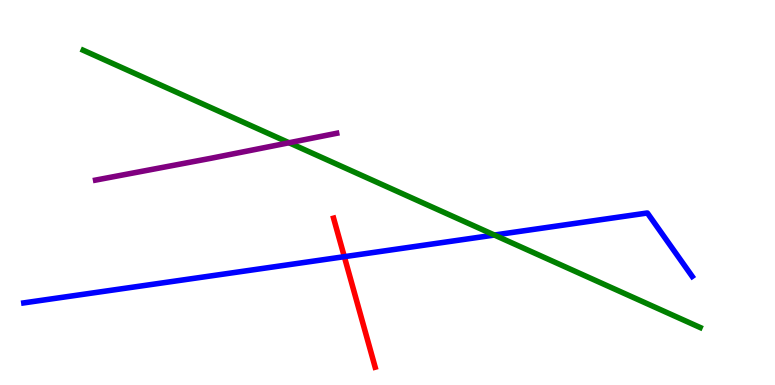[{'lines': ['blue', 'red'], 'intersections': [{'x': 4.44, 'y': 3.33}]}, {'lines': ['green', 'red'], 'intersections': []}, {'lines': ['purple', 'red'], 'intersections': []}, {'lines': ['blue', 'green'], 'intersections': [{'x': 6.38, 'y': 3.9}]}, {'lines': ['blue', 'purple'], 'intersections': []}, {'lines': ['green', 'purple'], 'intersections': [{'x': 3.73, 'y': 6.29}]}]